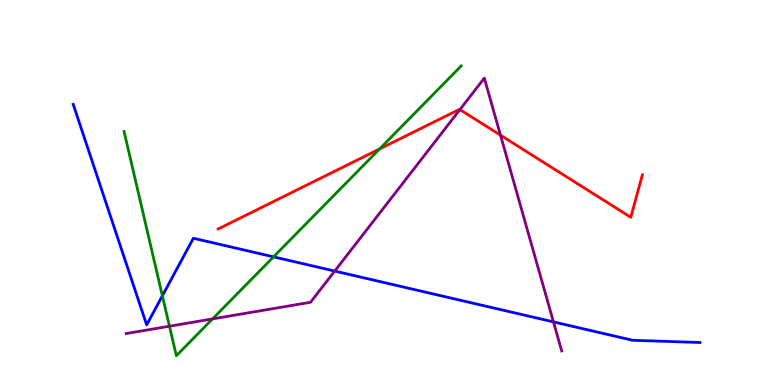[{'lines': ['blue', 'red'], 'intersections': []}, {'lines': ['green', 'red'], 'intersections': [{'x': 4.9, 'y': 6.13}]}, {'lines': ['purple', 'red'], 'intersections': [{'x': 5.93, 'y': 7.15}, {'x': 6.46, 'y': 6.49}]}, {'lines': ['blue', 'green'], 'intersections': [{'x': 2.1, 'y': 2.32}, {'x': 3.53, 'y': 3.33}]}, {'lines': ['blue', 'purple'], 'intersections': [{'x': 4.32, 'y': 2.96}, {'x': 7.14, 'y': 1.64}]}, {'lines': ['green', 'purple'], 'intersections': [{'x': 2.19, 'y': 1.53}, {'x': 2.74, 'y': 1.72}]}]